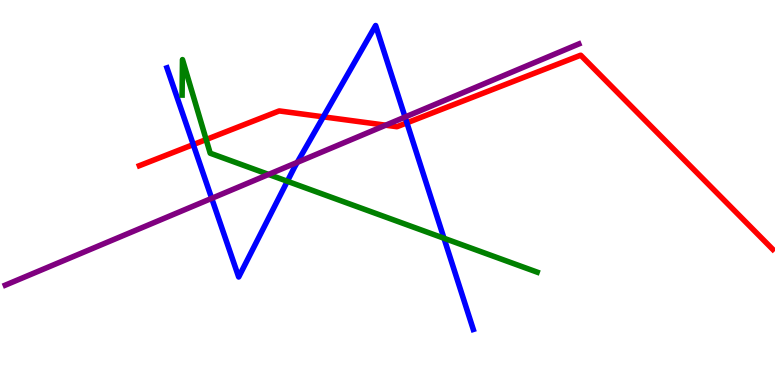[{'lines': ['blue', 'red'], 'intersections': [{'x': 2.49, 'y': 6.24}, {'x': 4.17, 'y': 6.97}, {'x': 5.25, 'y': 6.81}]}, {'lines': ['green', 'red'], 'intersections': [{'x': 2.66, 'y': 6.38}]}, {'lines': ['purple', 'red'], 'intersections': [{'x': 4.98, 'y': 6.75}]}, {'lines': ['blue', 'green'], 'intersections': [{'x': 3.71, 'y': 5.29}, {'x': 5.73, 'y': 3.81}]}, {'lines': ['blue', 'purple'], 'intersections': [{'x': 2.73, 'y': 4.85}, {'x': 3.84, 'y': 5.78}, {'x': 5.23, 'y': 6.96}]}, {'lines': ['green', 'purple'], 'intersections': [{'x': 3.47, 'y': 5.47}]}]